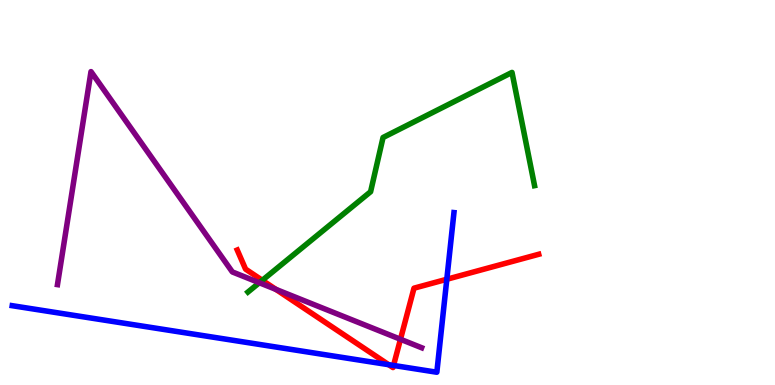[{'lines': ['blue', 'red'], 'intersections': [{'x': 5.02, 'y': 0.528}, {'x': 5.08, 'y': 0.508}, {'x': 5.77, 'y': 2.75}]}, {'lines': ['green', 'red'], 'intersections': [{'x': 3.38, 'y': 2.72}]}, {'lines': ['purple', 'red'], 'intersections': [{'x': 3.56, 'y': 2.48}, {'x': 5.17, 'y': 1.19}]}, {'lines': ['blue', 'green'], 'intersections': []}, {'lines': ['blue', 'purple'], 'intersections': []}, {'lines': ['green', 'purple'], 'intersections': [{'x': 3.35, 'y': 2.66}]}]